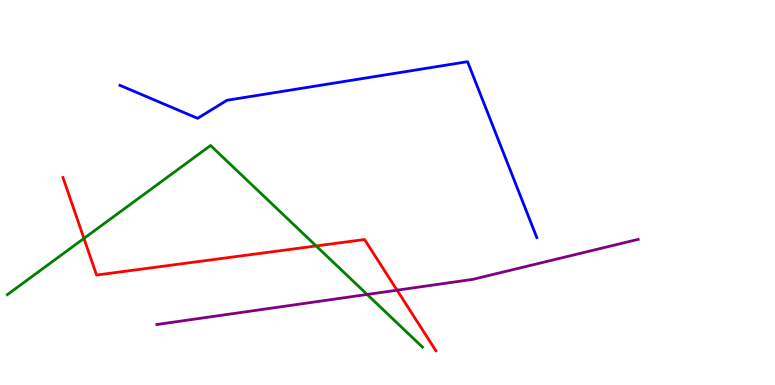[{'lines': ['blue', 'red'], 'intersections': []}, {'lines': ['green', 'red'], 'intersections': [{'x': 1.08, 'y': 3.81}, {'x': 4.08, 'y': 3.61}]}, {'lines': ['purple', 'red'], 'intersections': [{'x': 5.12, 'y': 2.46}]}, {'lines': ['blue', 'green'], 'intersections': []}, {'lines': ['blue', 'purple'], 'intersections': []}, {'lines': ['green', 'purple'], 'intersections': [{'x': 4.74, 'y': 2.35}]}]